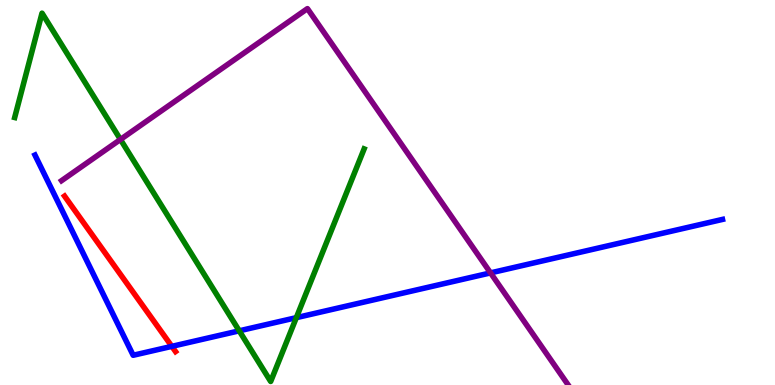[{'lines': ['blue', 'red'], 'intersections': [{'x': 2.22, 'y': 1.0}]}, {'lines': ['green', 'red'], 'intersections': []}, {'lines': ['purple', 'red'], 'intersections': []}, {'lines': ['blue', 'green'], 'intersections': [{'x': 3.09, 'y': 1.41}, {'x': 3.82, 'y': 1.75}]}, {'lines': ['blue', 'purple'], 'intersections': [{'x': 6.33, 'y': 2.91}]}, {'lines': ['green', 'purple'], 'intersections': [{'x': 1.55, 'y': 6.38}]}]